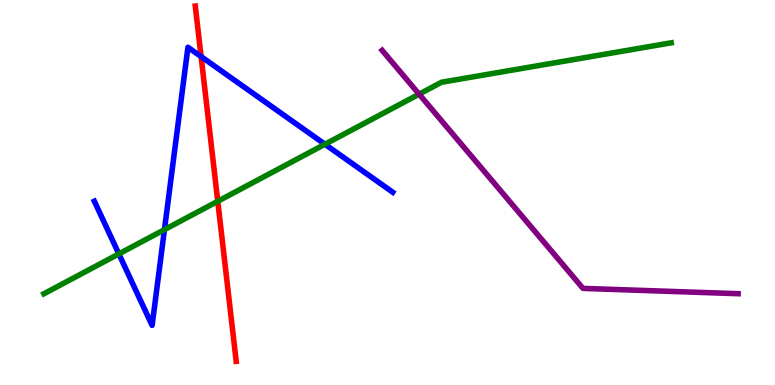[{'lines': ['blue', 'red'], 'intersections': [{'x': 2.59, 'y': 8.53}]}, {'lines': ['green', 'red'], 'intersections': [{'x': 2.81, 'y': 4.77}]}, {'lines': ['purple', 'red'], 'intersections': []}, {'lines': ['blue', 'green'], 'intersections': [{'x': 1.53, 'y': 3.41}, {'x': 2.12, 'y': 4.04}, {'x': 4.19, 'y': 6.25}]}, {'lines': ['blue', 'purple'], 'intersections': []}, {'lines': ['green', 'purple'], 'intersections': [{'x': 5.41, 'y': 7.55}]}]